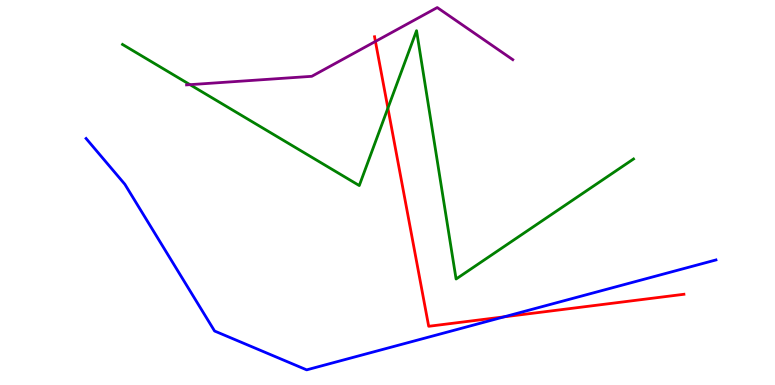[{'lines': ['blue', 'red'], 'intersections': [{'x': 6.51, 'y': 1.77}]}, {'lines': ['green', 'red'], 'intersections': [{'x': 5.01, 'y': 7.19}]}, {'lines': ['purple', 'red'], 'intersections': [{'x': 4.84, 'y': 8.92}]}, {'lines': ['blue', 'green'], 'intersections': []}, {'lines': ['blue', 'purple'], 'intersections': []}, {'lines': ['green', 'purple'], 'intersections': [{'x': 2.45, 'y': 7.8}]}]